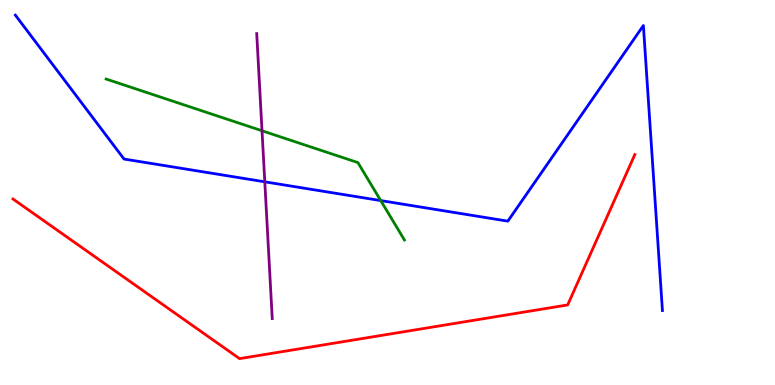[{'lines': ['blue', 'red'], 'intersections': []}, {'lines': ['green', 'red'], 'intersections': []}, {'lines': ['purple', 'red'], 'intersections': []}, {'lines': ['blue', 'green'], 'intersections': [{'x': 4.91, 'y': 4.79}]}, {'lines': ['blue', 'purple'], 'intersections': [{'x': 3.42, 'y': 5.28}]}, {'lines': ['green', 'purple'], 'intersections': [{'x': 3.38, 'y': 6.6}]}]